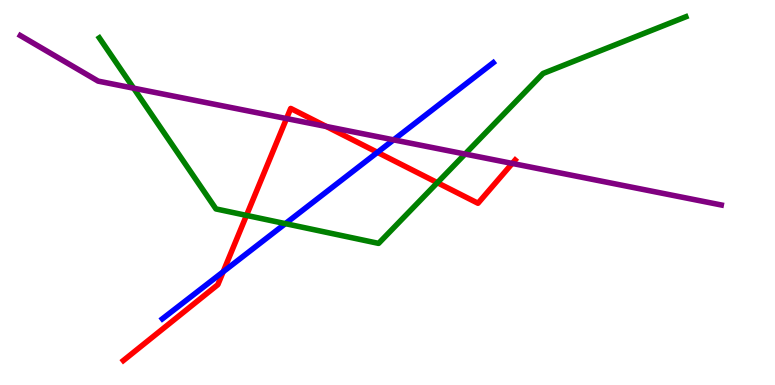[{'lines': ['blue', 'red'], 'intersections': [{'x': 2.88, 'y': 2.94}, {'x': 4.87, 'y': 6.04}]}, {'lines': ['green', 'red'], 'intersections': [{'x': 3.18, 'y': 4.41}, {'x': 5.64, 'y': 5.26}]}, {'lines': ['purple', 'red'], 'intersections': [{'x': 3.7, 'y': 6.92}, {'x': 4.21, 'y': 6.71}, {'x': 6.61, 'y': 5.75}]}, {'lines': ['blue', 'green'], 'intersections': [{'x': 3.68, 'y': 4.19}]}, {'lines': ['blue', 'purple'], 'intersections': [{'x': 5.08, 'y': 6.37}]}, {'lines': ['green', 'purple'], 'intersections': [{'x': 1.72, 'y': 7.71}, {'x': 6.0, 'y': 6.0}]}]